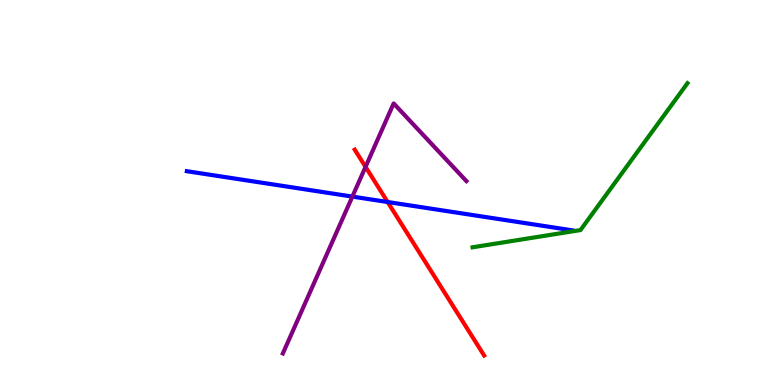[{'lines': ['blue', 'red'], 'intersections': [{'x': 5.0, 'y': 4.75}]}, {'lines': ['green', 'red'], 'intersections': []}, {'lines': ['purple', 'red'], 'intersections': [{'x': 4.72, 'y': 5.67}]}, {'lines': ['blue', 'green'], 'intersections': []}, {'lines': ['blue', 'purple'], 'intersections': [{'x': 4.55, 'y': 4.89}]}, {'lines': ['green', 'purple'], 'intersections': []}]